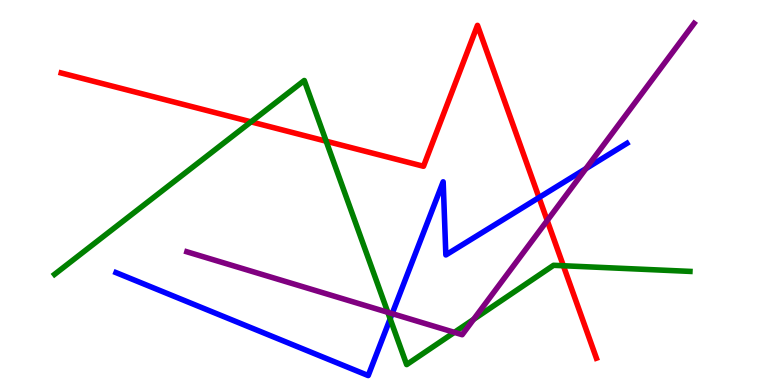[{'lines': ['blue', 'red'], 'intersections': [{'x': 6.95, 'y': 4.87}]}, {'lines': ['green', 'red'], 'intersections': [{'x': 3.24, 'y': 6.84}, {'x': 4.21, 'y': 6.33}, {'x': 7.27, 'y': 3.1}]}, {'lines': ['purple', 'red'], 'intersections': [{'x': 7.06, 'y': 4.27}]}, {'lines': ['blue', 'green'], 'intersections': [{'x': 5.03, 'y': 1.72}]}, {'lines': ['blue', 'purple'], 'intersections': [{'x': 5.06, 'y': 1.85}, {'x': 7.56, 'y': 5.62}]}, {'lines': ['green', 'purple'], 'intersections': [{'x': 5.0, 'y': 1.89}, {'x': 5.86, 'y': 1.37}, {'x': 6.11, 'y': 1.71}]}]